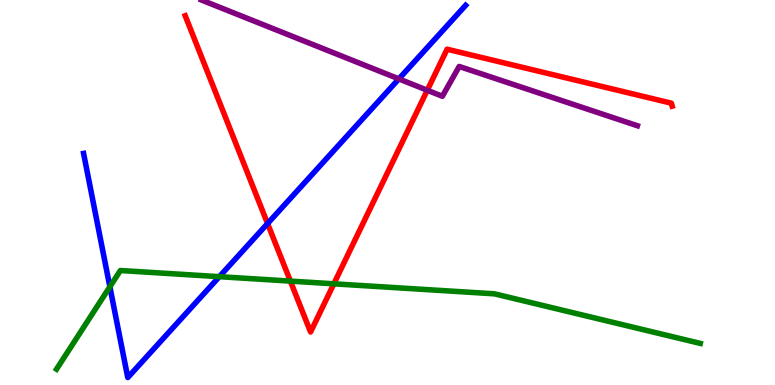[{'lines': ['blue', 'red'], 'intersections': [{'x': 3.45, 'y': 4.19}]}, {'lines': ['green', 'red'], 'intersections': [{'x': 3.75, 'y': 2.7}, {'x': 4.31, 'y': 2.63}]}, {'lines': ['purple', 'red'], 'intersections': [{'x': 5.51, 'y': 7.66}]}, {'lines': ['blue', 'green'], 'intersections': [{'x': 1.42, 'y': 2.55}, {'x': 2.83, 'y': 2.81}]}, {'lines': ['blue', 'purple'], 'intersections': [{'x': 5.15, 'y': 7.95}]}, {'lines': ['green', 'purple'], 'intersections': []}]